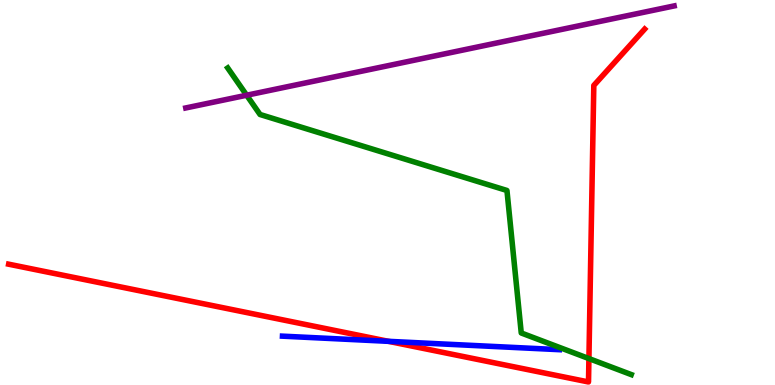[{'lines': ['blue', 'red'], 'intersections': [{'x': 5.01, 'y': 1.13}]}, {'lines': ['green', 'red'], 'intersections': [{'x': 7.6, 'y': 0.686}]}, {'lines': ['purple', 'red'], 'intersections': []}, {'lines': ['blue', 'green'], 'intersections': []}, {'lines': ['blue', 'purple'], 'intersections': []}, {'lines': ['green', 'purple'], 'intersections': [{'x': 3.18, 'y': 7.53}]}]